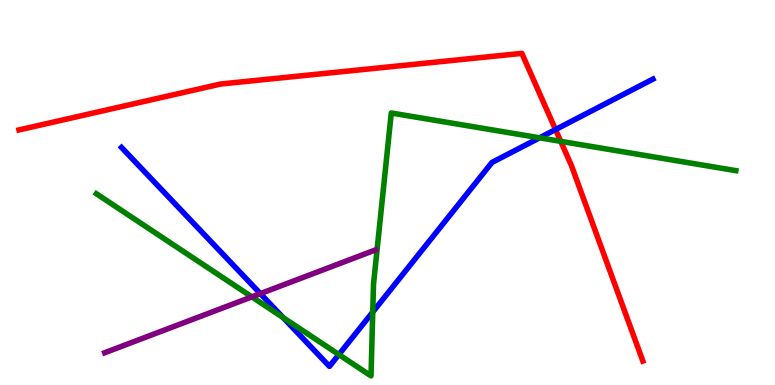[{'lines': ['blue', 'red'], 'intersections': [{'x': 7.17, 'y': 6.63}]}, {'lines': ['green', 'red'], 'intersections': [{'x': 7.24, 'y': 6.33}]}, {'lines': ['purple', 'red'], 'intersections': []}, {'lines': ['blue', 'green'], 'intersections': [{'x': 3.65, 'y': 1.75}, {'x': 4.37, 'y': 0.791}, {'x': 4.81, 'y': 1.9}, {'x': 6.96, 'y': 6.42}]}, {'lines': ['blue', 'purple'], 'intersections': [{'x': 3.36, 'y': 2.37}]}, {'lines': ['green', 'purple'], 'intersections': [{'x': 3.25, 'y': 2.29}]}]